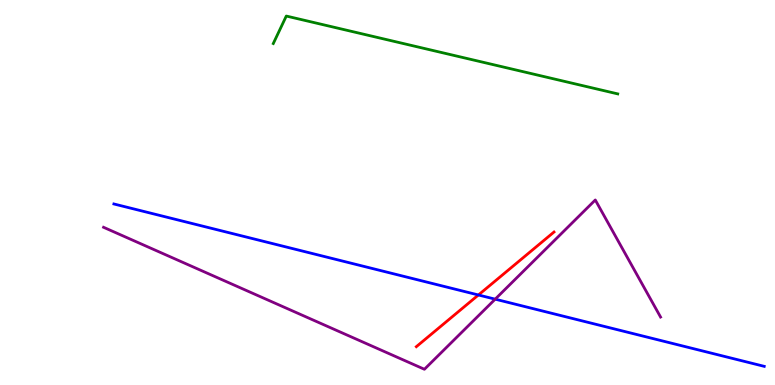[{'lines': ['blue', 'red'], 'intersections': [{'x': 6.17, 'y': 2.34}]}, {'lines': ['green', 'red'], 'intersections': []}, {'lines': ['purple', 'red'], 'intersections': []}, {'lines': ['blue', 'green'], 'intersections': []}, {'lines': ['blue', 'purple'], 'intersections': [{'x': 6.39, 'y': 2.23}]}, {'lines': ['green', 'purple'], 'intersections': []}]